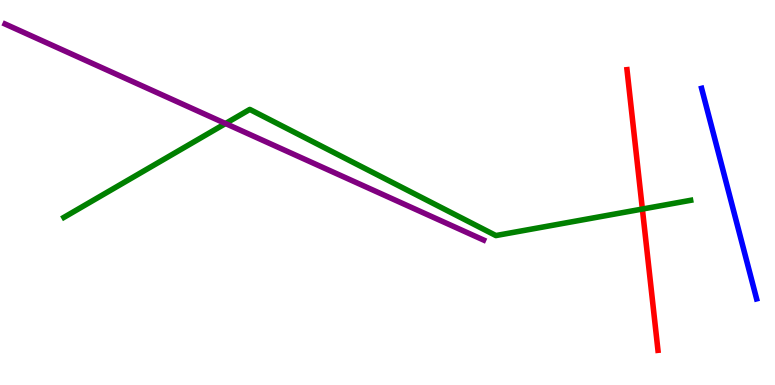[{'lines': ['blue', 'red'], 'intersections': []}, {'lines': ['green', 'red'], 'intersections': [{'x': 8.29, 'y': 4.57}]}, {'lines': ['purple', 'red'], 'intersections': []}, {'lines': ['blue', 'green'], 'intersections': []}, {'lines': ['blue', 'purple'], 'intersections': []}, {'lines': ['green', 'purple'], 'intersections': [{'x': 2.91, 'y': 6.79}]}]